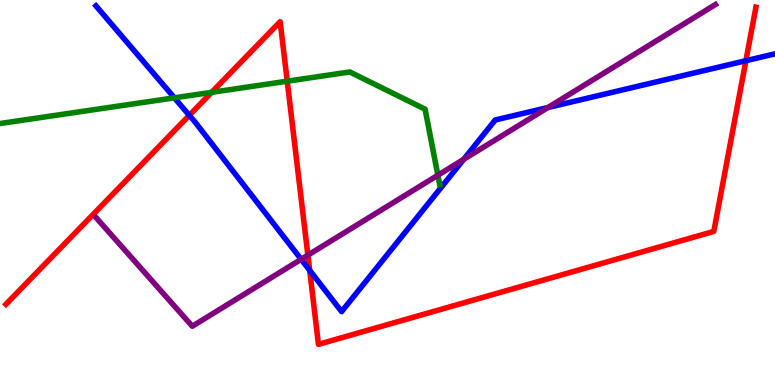[{'lines': ['blue', 'red'], 'intersections': [{'x': 2.44, 'y': 7.0}, {'x': 4.0, 'y': 2.98}, {'x': 9.62, 'y': 8.42}]}, {'lines': ['green', 'red'], 'intersections': [{'x': 2.73, 'y': 7.6}, {'x': 3.71, 'y': 7.89}]}, {'lines': ['purple', 'red'], 'intersections': [{'x': 3.97, 'y': 3.37}]}, {'lines': ['blue', 'green'], 'intersections': [{'x': 2.25, 'y': 7.46}]}, {'lines': ['blue', 'purple'], 'intersections': [{'x': 3.89, 'y': 3.26}, {'x': 5.98, 'y': 5.86}, {'x': 7.07, 'y': 7.21}]}, {'lines': ['green', 'purple'], 'intersections': [{'x': 5.65, 'y': 5.45}]}]